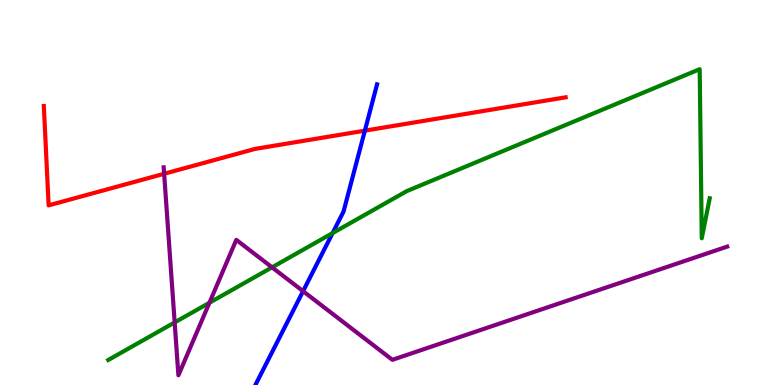[{'lines': ['blue', 'red'], 'intersections': [{'x': 4.71, 'y': 6.61}]}, {'lines': ['green', 'red'], 'intersections': []}, {'lines': ['purple', 'red'], 'intersections': [{'x': 2.12, 'y': 5.49}]}, {'lines': ['blue', 'green'], 'intersections': [{'x': 4.29, 'y': 3.95}]}, {'lines': ['blue', 'purple'], 'intersections': [{'x': 3.91, 'y': 2.44}]}, {'lines': ['green', 'purple'], 'intersections': [{'x': 2.25, 'y': 1.63}, {'x': 2.7, 'y': 2.14}, {'x': 3.51, 'y': 3.06}]}]